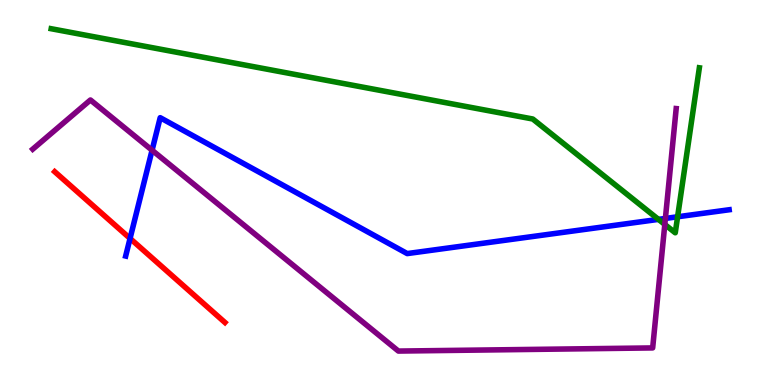[{'lines': ['blue', 'red'], 'intersections': [{'x': 1.68, 'y': 3.81}]}, {'lines': ['green', 'red'], 'intersections': []}, {'lines': ['purple', 'red'], 'intersections': []}, {'lines': ['blue', 'green'], 'intersections': [{'x': 8.5, 'y': 4.3}, {'x': 8.74, 'y': 4.37}]}, {'lines': ['blue', 'purple'], 'intersections': [{'x': 1.96, 'y': 6.1}, {'x': 8.59, 'y': 4.33}]}, {'lines': ['green', 'purple'], 'intersections': [{'x': 8.58, 'y': 4.17}]}]